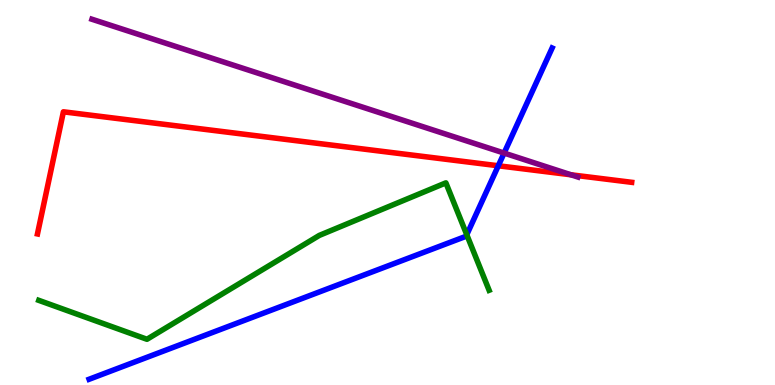[{'lines': ['blue', 'red'], 'intersections': [{'x': 6.43, 'y': 5.69}]}, {'lines': ['green', 'red'], 'intersections': []}, {'lines': ['purple', 'red'], 'intersections': [{'x': 7.37, 'y': 5.46}]}, {'lines': ['blue', 'green'], 'intersections': [{'x': 6.02, 'y': 3.9}]}, {'lines': ['blue', 'purple'], 'intersections': [{'x': 6.5, 'y': 6.02}]}, {'lines': ['green', 'purple'], 'intersections': []}]